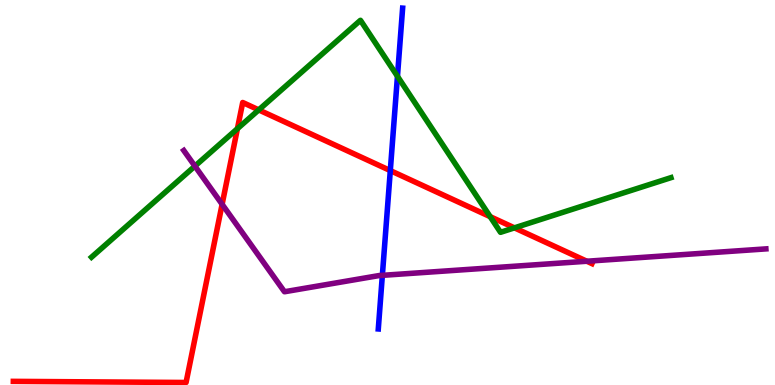[{'lines': ['blue', 'red'], 'intersections': [{'x': 5.04, 'y': 5.57}]}, {'lines': ['green', 'red'], 'intersections': [{'x': 3.06, 'y': 6.66}, {'x': 3.34, 'y': 7.15}, {'x': 6.32, 'y': 4.37}, {'x': 6.64, 'y': 4.08}]}, {'lines': ['purple', 'red'], 'intersections': [{'x': 2.87, 'y': 4.69}, {'x': 7.57, 'y': 3.21}]}, {'lines': ['blue', 'green'], 'intersections': [{'x': 5.13, 'y': 8.02}]}, {'lines': ['blue', 'purple'], 'intersections': [{'x': 4.93, 'y': 2.85}]}, {'lines': ['green', 'purple'], 'intersections': [{'x': 2.51, 'y': 5.69}]}]